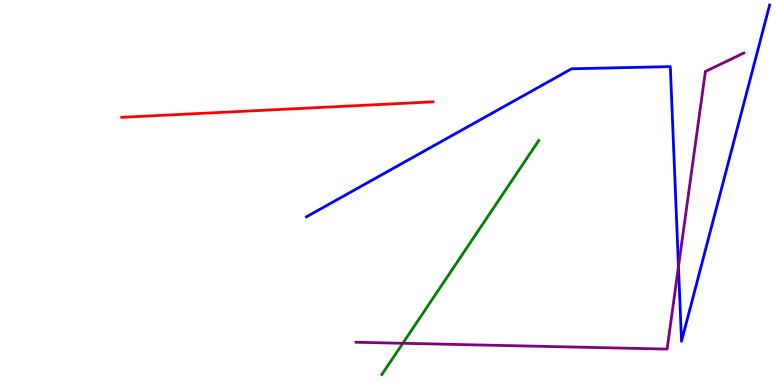[{'lines': ['blue', 'red'], 'intersections': []}, {'lines': ['green', 'red'], 'intersections': []}, {'lines': ['purple', 'red'], 'intersections': []}, {'lines': ['blue', 'green'], 'intersections': []}, {'lines': ['blue', 'purple'], 'intersections': [{'x': 8.75, 'y': 3.07}]}, {'lines': ['green', 'purple'], 'intersections': [{'x': 5.2, 'y': 1.08}]}]